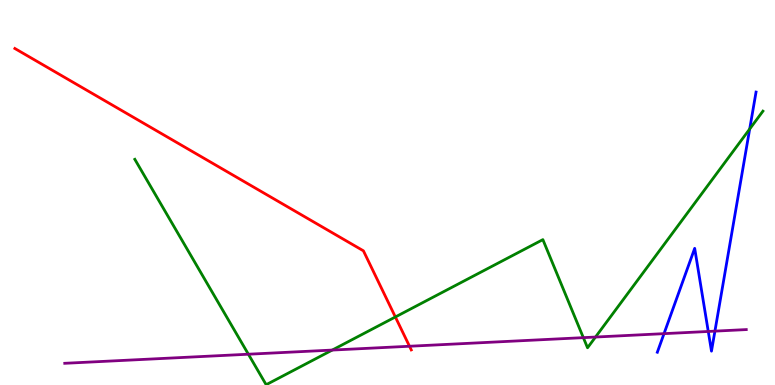[{'lines': ['blue', 'red'], 'intersections': []}, {'lines': ['green', 'red'], 'intersections': [{'x': 5.1, 'y': 1.77}]}, {'lines': ['purple', 'red'], 'intersections': [{'x': 5.28, 'y': 1.01}]}, {'lines': ['blue', 'green'], 'intersections': [{'x': 9.67, 'y': 6.65}]}, {'lines': ['blue', 'purple'], 'intersections': [{'x': 8.57, 'y': 1.33}, {'x': 9.14, 'y': 1.39}, {'x': 9.22, 'y': 1.4}]}, {'lines': ['green', 'purple'], 'intersections': [{'x': 3.2, 'y': 0.8}, {'x': 4.29, 'y': 0.907}, {'x': 7.53, 'y': 1.23}, {'x': 7.68, 'y': 1.25}]}]